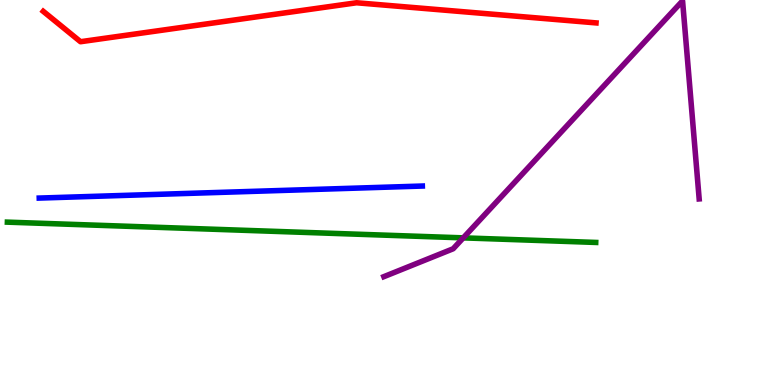[{'lines': ['blue', 'red'], 'intersections': []}, {'lines': ['green', 'red'], 'intersections': []}, {'lines': ['purple', 'red'], 'intersections': []}, {'lines': ['blue', 'green'], 'intersections': []}, {'lines': ['blue', 'purple'], 'intersections': []}, {'lines': ['green', 'purple'], 'intersections': [{'x': 5.98, 'y': 3.82}]}]